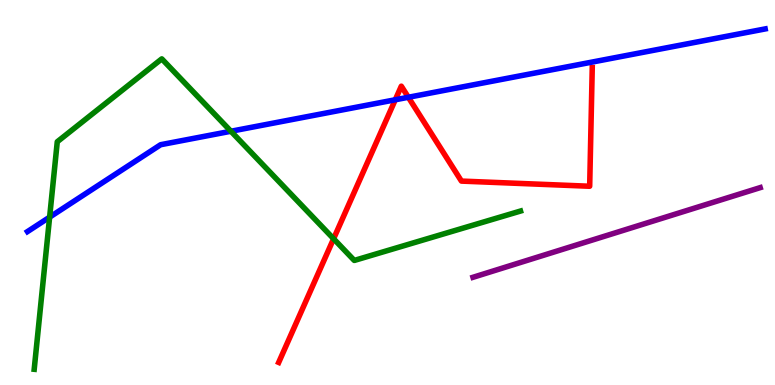[{'lines': ['blue', 'red'], 'intersections': [{'x': 5.1, 'y': 7.41}, {'x': 5.27, 'y': 7.47}]}, {'lines': ['green', 'red'], 'intersections': [{'x': 4.3, 'y': 3.8}]}, {'lines': ['purple', 'red'], 'intersections': []}, {'lines': ['blue', 'green'], 'intersections': [{'x': 0.64, 'y': 4.36}, {'x': 2.98, 'y': 6.59}]}, {'lines': ['blue', 'purple'], 'intersections': []}, {'lines': ['green', 'purple'], 'intersections': []}]